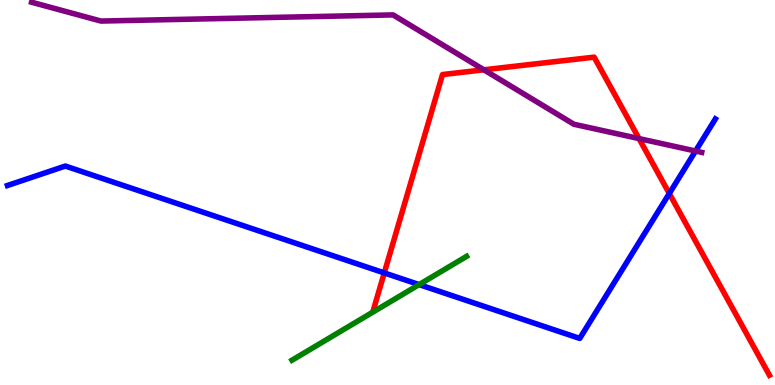[{'lines': ['blue', 'red'], 'intersections': [{'x': 4.96, 'y': 2.91}, {'x': 8.64, 'y': 4.97}]}, {'lines': ['green', 'red'], 'intersections': []}, {'lines': ['purple', 'red'], 'intersections': [{'x': 6.24, 'y': 8.19}, {'x': 8.25, 'y': 6.4}]}, {'lines': ['blue', 'green'], 'intersections': [{'x': 5.41, 'y': 2.61}]}, {'lines': ['blue', 'purple'], 'intersections': [{'x': 8.97, 'y': 6.08}]}, {'lines': ['green', 'purple'], 'intersections': []}]